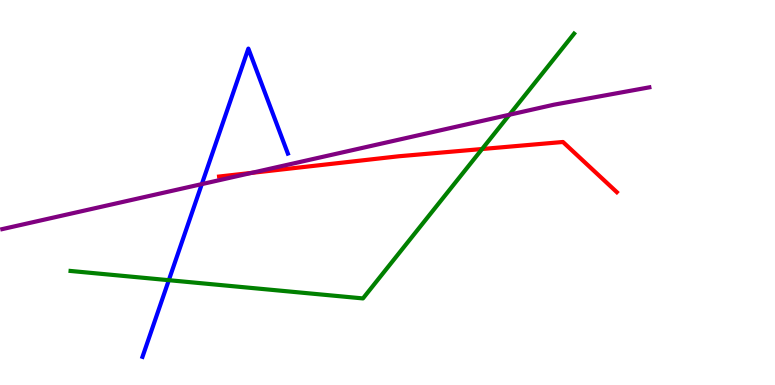[{'lines': ['blue', 'red'], 'intersections': []}, {'lines': ['green', 'red'], 'intersections': [{'x': 6.22, 'y': 6.13}]}, {'lines': ['purple', 'red'], 'intersections': [{'x': 3.25, 'y': 5.51}]}, {'lines': ['blue', 'green'], 'intersections': [{'x': 2.18, 'y': 2.72}]}, {'lines': ['blue', 'purple'], 'intersections': [{'x': 2.6, 'y': 5.22}]}, {'lines': ['green', 'purple'], 'intersections': [{'x': 6.57, 'y': 7.02}]}]